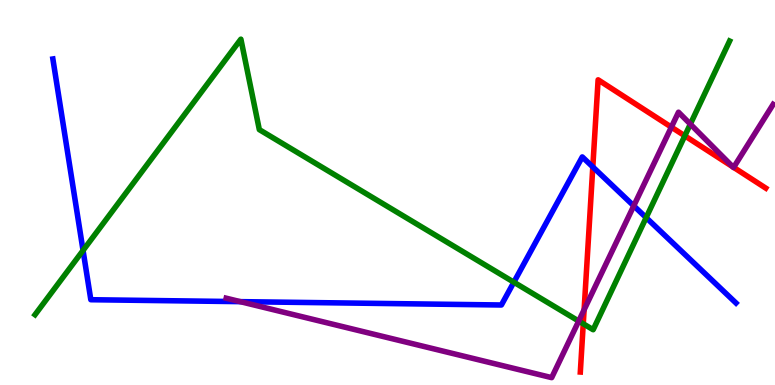[{'lines': ['blue', 'red'], 'intersections': [{'x': 7.65, 'y': 5.66}]}, {'lines': ['green', 'red'], 'intersections': [{'x': 7.53, 'y': 1.59}, {'x': 8.84, 'y': 6.47}]}, {'lines': ['purple', 'red'], 'intersections': [{'x': 7.54, 'y': 1.95}, {'x': 8.66, 'y': 6.7}, {'x': 9.46, 'y': 5.67}, {'x': 9.47, 'y': 5.65}]}, {'lines': ['blue', 'green'], 'intersections': [{'x': 1.07, 'y': 3.5}, {'x': 6.63, 'y': 2.67}, {'x': 8.34, 'y': 4.35}]}, {'lines': ['blue', 'purple'], 'intersections': [{'x': 3.1, 'y': 2.17}, {'x': 8.18, 'y': 4.65}]}, {'lines': ['green', 'purple'], 'intersections': [{'x': 7.47, 'y': 1.66}, {'x': 8.91, 'y': 6.78}]}]